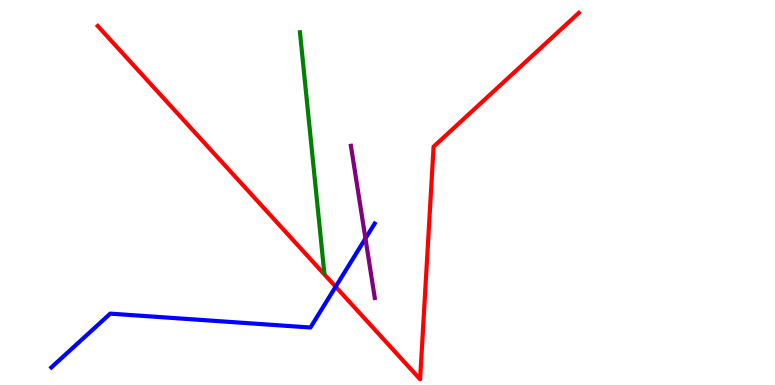[{'lines': ['blue', 'red'], 'intersections': [{'x': 4.33, 'y': 2.55}]}, {'lines': ['green', 'red'], 'intersections': []}, {'lines': ['purple', 'red'], 'intersections': []}, {'lines': ['blue', 'green'], 'intersections': []}, {'lines': ['blue', 'purple'], 'intersections': [{'x': 4.72, 'y': 3.81}]}, {'lines': ['green', 'purple'], 'intersections': []}]